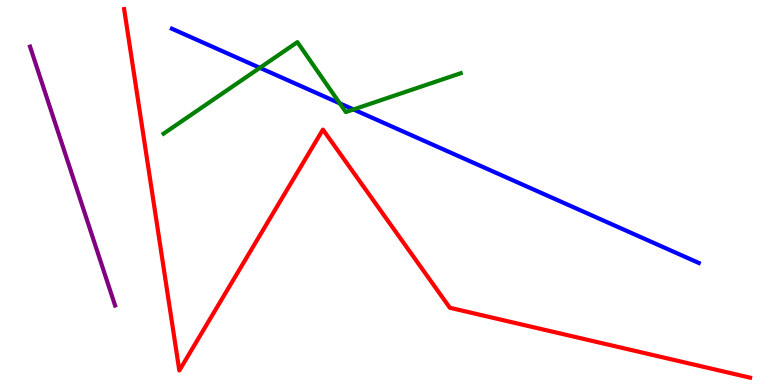[{'lines': ['blue', 'red'], 'intersections': []}, {'lines': ['green', 'red'], 'intersections': []}, {'lines': ['purple', 'red'], 'intersections': []}, {'lines': ['blue', 'green'], 'intersections': [{'x': 3.35, 'y': 8.24}, {'x': 4.38, 'y': 7.32}, {'x': 4.56, 'y': 7.16}]}, {'lines': ['blue', 'purple'], 'intersections': []}, {'lines': ['green', 'purple'], 'intersections': []}]